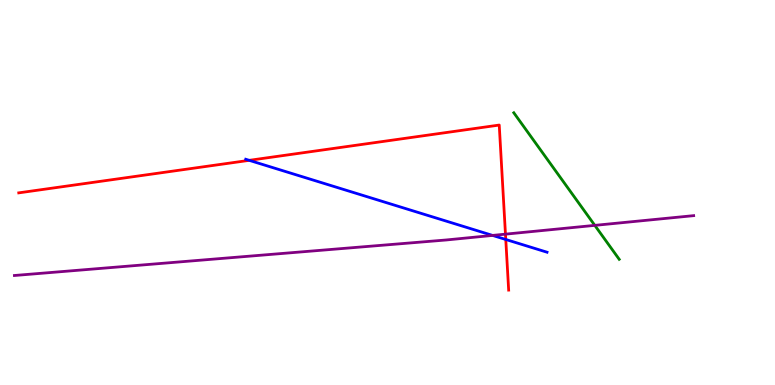[{'lines': ['blue', 'red'], 'intersections': [{'x': 3.22, 'y': 5.84}, {'x': 6.53, 'y': 3.78}]}, {'lines': ['green', 'red'], 'intersections': []}, {'lines': ['purple', 'red'], 'intersections': [{'x': 6.52, 'y': 3.92}]}, {'lines': ['blue', 'green'], 'intersections': []}, {'lines': ['blue', 'purple'], 'intersections': [{'x': 6.36, 'y': 3.89}]}, {'lines': ['green', 'purple'], 'intersections': [{'x': 7.67, 'y': 4.15}]}]